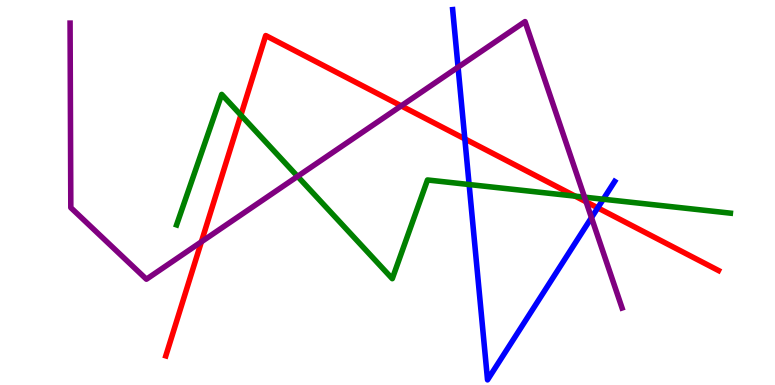[{'lines': ['blue', 'red'], 'intersections': [{'x': 6.0, 'y': 6.39}, {'x': 7.71, 'y': 4.6}]}, {'lines': ['green', 'red'], 'intersections': [{'x': 3.11, 'y': 7.01}, {'x': 7.42, 'y': 4.91}]}, {'lines': ['purple', 'red'], 'intersections': [{'x': 2.6, 'y': 3.72}, {'x': 5.18, 'y': 7.25}, {'x': 7.56, 'y': 4.76}]}, {'lines': ['blue', 'green'], 'intersections': [{'x': 6.05, 'y': 5.21}, {'x': 7.78, 'y': 4.83}]}, {'lines': ['blue', 'purple'], 'intersections': [{'x': 5.91, 'y': 8.25}, {'x': 7.63, 'y': 4.35}]}, {'lines': ['green', 'purple'], 'intersections': [{'x': 3.84, 'y': 5.42}, {'x': 7.54, 'y': 4.88}]}]